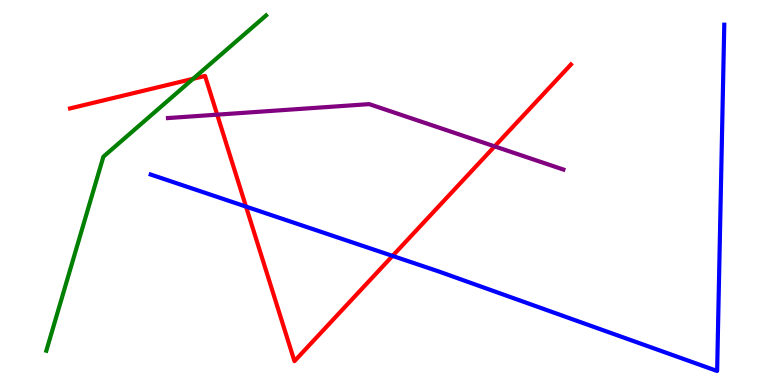[{'lines': ['blue', 'red'], 'intersections': [{'x': 3.17, 'y': 4.63}, {'x': 5.07, 'y': 3.35}]}, {'lines': ['green', 'red'], 'intersections': [{'x': 2.49, 'y': 7.95}]}, {'lines': ['purple', 'red'], 'intersections': [{'x': 2.8, 'y': 7.02}, {'x': 6.38, 'y': 6.2}]}, {'lines': ['blue', 'green'], 'intersections': []}, {'lines': ['blue', 'purple'], 'intersections': []}, {'lines': ['green', 'purple'], 'intersections': []}]